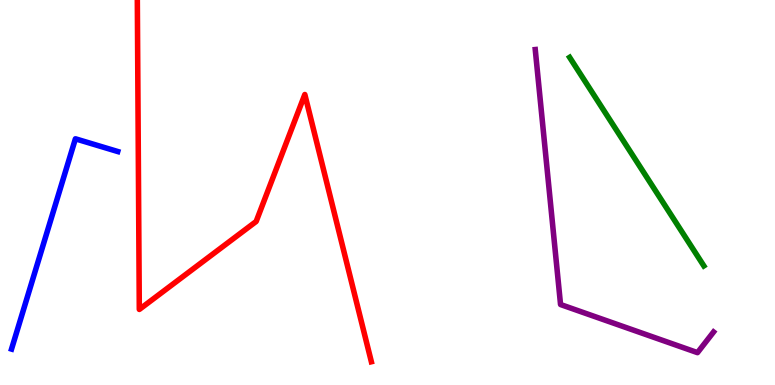[{'lines': ['blue', 'red'], 'intersections': []}, {'lines': ['green', 'red'], 'intersections': []}, {'lines': ['purple', 'red'], 'intersections': []}, {'lines': ['blue', 'green'], 'intersections': []}, {'lines': ['blue', 'purple'], 'intersections': []}, {'lines': ['green', 'purple'], 'intersections': []}]